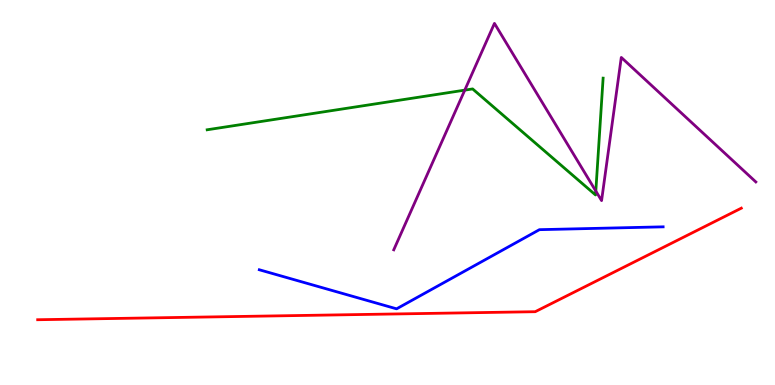[{'lines': ['blue', 'red'], 'intersections': []}, {'lines': ['green', 'red'], 'intersections': []}, {'lines': ['purple', 'red'], 'intersections': []}, {'lines': ['blue', 'green'], 'intersections': []}, {'lines': ['blue', 'purple'], 'intersections': []}, {'lines': ['green', 'purple'], 'intersections': [{'x': 6.0, 'y': 7.66}, {'x': 7.69, 'y': 5.04}]}]